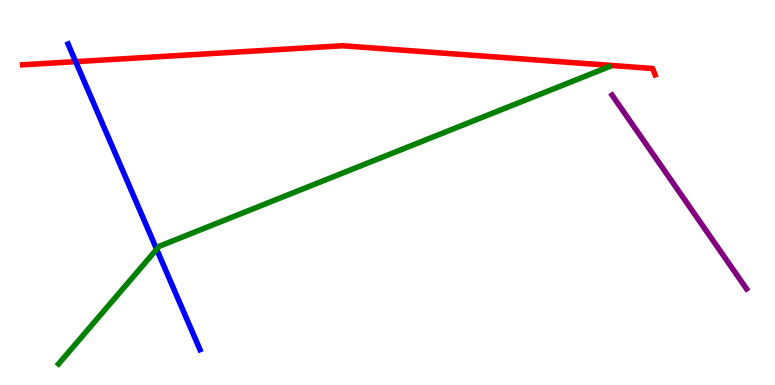[{'lines': ['blue', 'red'], 'intersections': [{'x': 0.977, 'y': 8.4}]}, {'lines': ['green', 'red'], 'intersections': []}, {'lines': ['purple', 'red'], 'intersections': []}, {'lines': ['blue', 'green'], 'intersections': [{'x': 2.02, 'y': 3.52}]}, {'lines': ['blue', 'purple'], 'intersections': []}, {'lines': ['green', 'purple'], 'intersections': []}]